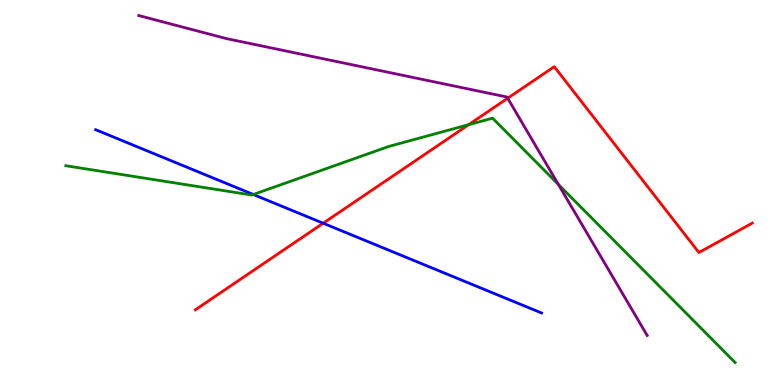[{'lines': ['blue', 'red'], 'intersections': [{'x': 4.17, 'y': 4.2}]}, {'lines': ['green', 'red'], 'intersections': [{'x': 6.05, 'y': 6.76}]}, {'lines': ['purple', 'red'], 'intersections': [{'x': 6.55, 'y': 7.45}]}, {'lines': ['blue', 'green'], 'intersections': [{'x': 3.27, 'y': 4.95}]}, {'lines': ['blue', 'purple'], 'intersections': []}, {'lines': ['green', 'purple'], 'intersections': [{'x': 7.21, 'y': 5.21}]}]